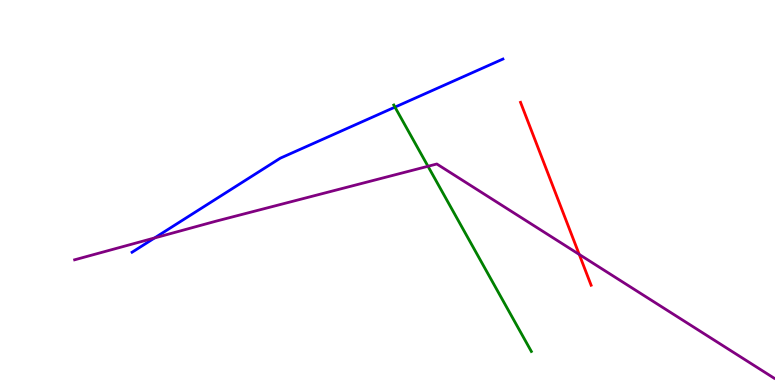[{'lines': ['blue', 'red'], 'intersections': []}, {'lines': ['green', 'red'], 'intersections': []}, {'lines': ['purple', 'red'], 'intersections': [{'x': 7.47, 'y': 3.39}]}, {'lines': ['blue', 'green'], 'intersections': [{'x': 5.1, 'y': 7.22}]}, {'lines': ['blue', 'purple'], 'intersections': [{'x': 1.99, 'y': 3.82}]}, {'lines': ['green', 'purple'], 'intersections': [{'x': 5.52, 'y': 5.68}]}]